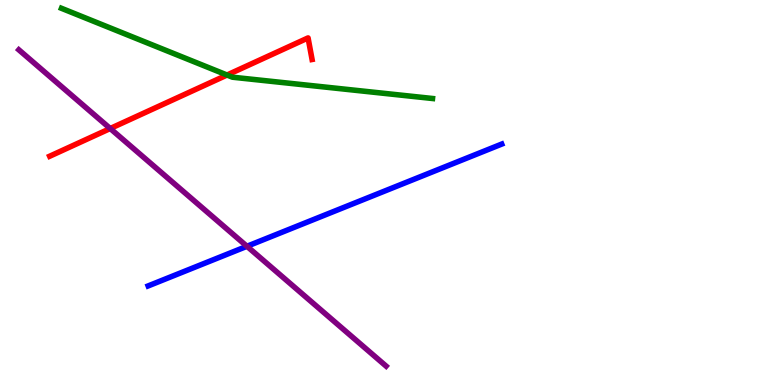[{'lines': ['blue', 'red'], 'intersections': []}, {'lines': ['green', 'red'], 'intersections': [{'x': 2.93, 'y': 8.05}]}, {'lines': ['purple', 'red'], 'intersections': [{'x': 1.42, 'y': 6.66}]}, {'lines': ['blue', 'green'], 'intersections': []}, {'lines': ['blue', 'purple'], 'intersections': [{'x': 3.19, 'y': 3.6}]}, {'lines': ['green', 'purple'], 'intersections': []}]